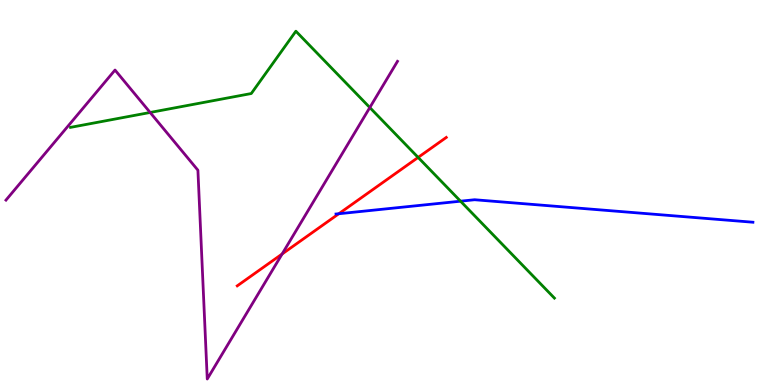[{'lines': ['blue', 'red'], 'intersections': [{'x': 4.37, 'y': 4.45}]}, {'lines': ['green', 'red'], 'intersections': [{'x': 5.4, 'y': 5.91}]}, {'lines': ['purple', 'red'], 'intersections': [{'x': 3.64, 'y': 3.4}]}, {'lines': ['blue', 'green'], 'intersections': [{'x': 5.94, 'y': 4.77}]}, {'lines': ['blue', 'purple'], 'intersections': []}, {'lines': ['green', 'purple'], 'intersections': [{'x': 1.94, 'y': 7.08}, {'x': 4.77, 'y': 7.21}]}]